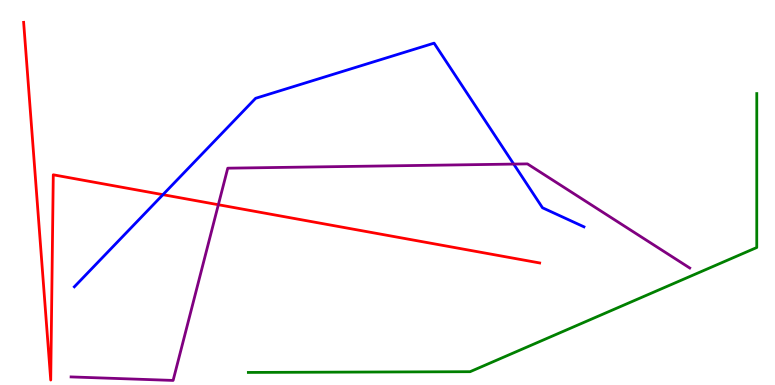[{'lines': ['blue', 'red'], 'intersections': [{'x': 2.1, 'y': 4.94}]}, {'lines': ['green', 'red'], 'intersections': []}, {'lines': ['purple', 'red'], 'intersections': [{'x': 2.82, 'y': 4.68}]}, {'lines': ['blue', 'green'], 'intersections': []}, {'lines': ['blue', 'purple'], 'intersections': [{'x': 6.63, 'y': 5.74}]}, {'lines': ['green', 'purple'], 'intersections': []}]